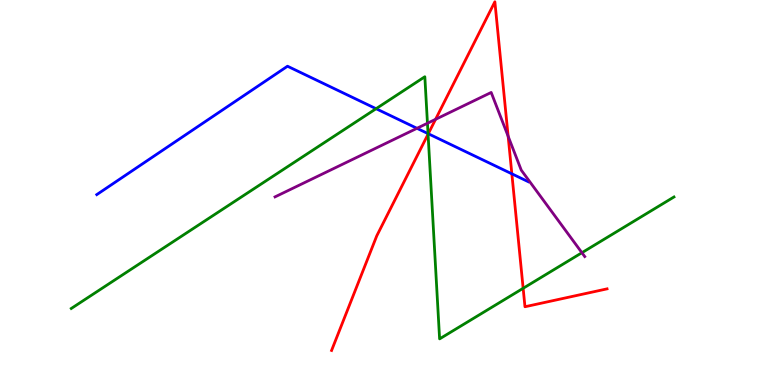[{'lines': ['blue', 'red'], 'intersections': [{'x': 5.53, 'y': 6.53}, {'x': 6.6, 'y': 5.49}]}, {'lines': ['green', 'red'], 'intersections': [{'x': 5.52, 'y': 6.51}, {'x': 6.75, 'y': 2.51}]}, {'lines': ['purple', 'red'], 'intersections': [{'x': 5.62, 'y': 6.9}, {'x': 6.56, 'y': 6.46}]}, {'lines': ['blue', 'green'], 'intersections': [{'x': 4.85, 'y': 7.18}, {'x': 5.52, 'y': 6.53}]}, {'lines': ['blue', 'purple'], 'intersections': [{'x': 5.38, 'y': 6.67}]}, {'lines': ['green', 'purple'], 'intersections': [{'x': 5.52, 'y': 6.8}, {'x': 7.51, 'y': 3.44}]}]